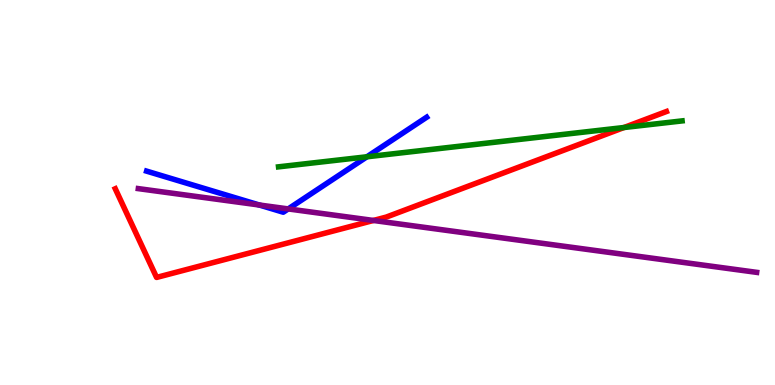[{'lines': ['blue', 'red'], 'intersections': []}, {'lines': ['green', 'red'], 'intersections': [{'x': 8.05, 'y': 6.69}]}, {'lines': ['purple', 'red'], 'intersections': [{'x': 4.82, 'y': 4.27}]}, {'lines': ['blue', 'green'], 'intersections': [{'x': 4.73, 'y': 5.93}]}, {'lines': ['blue', 'purple'], 'intersections': [{'x': 3.35, 'y': 4.68}, {'x': 3.72, 'y': 4.57}]}, {'lines': ['green', 'purple'], 'intersections': []}]